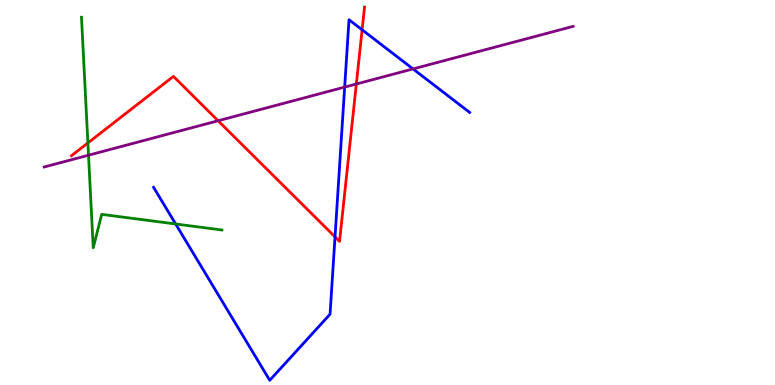[{'lines': ['blue', 'red'], 'intersections': [{'x': 4.32, 'y': 3.85}, {'x': 4.67, 'y': 9.23}]}, {'lines': ['green', 'red'], 'intersections': [{'x': 1.13, 'y': 6.29}]}, {'lines': ['purple', 'red'], 'intersections': [{'x': 2.81, 'y': 6.86}, {'x': 4.6, 'y': 7.82}]}, {'lines': ['blue', 'green'], 'intersections': [{'x': 2.27, 'y': 4.18}]}, {'lines': ['blue', 'purple'], 'intersections': [{'x': 4.45, 'y': 7.74}, {'x': 5.33, 'y': 8.21}]}, {'lines': ['green', 'purple'], 'intersections': [{'x': 1.14, 'y': 5.97}]}]